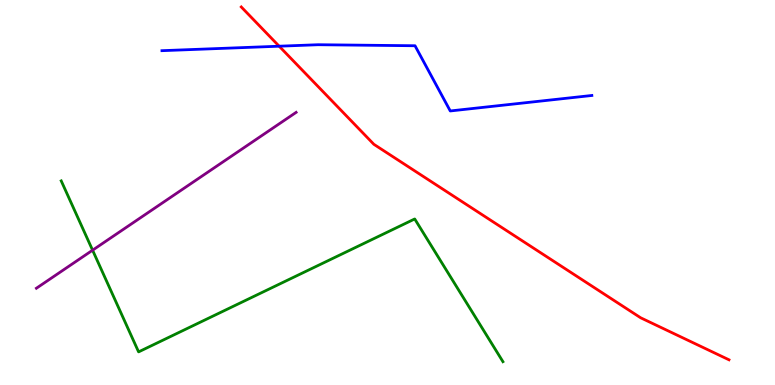[{'lines': ['blue', 'red'], 'intersections': [{'x': 3.6, 'y': 8.8}]}, {'lines': ['green', 'red'], 'intersections': []}, {'lines': ['purple', 'red'], 'intersections': []}, {'lines': ['blue', 'green'], 'intersections': []}, {'lines': ['blue', 'purple'], 'intersections': []}, {'lines': ['green', 'purple'], 'intersections': [{'x': 1.19, 'y': 3.5}]}]